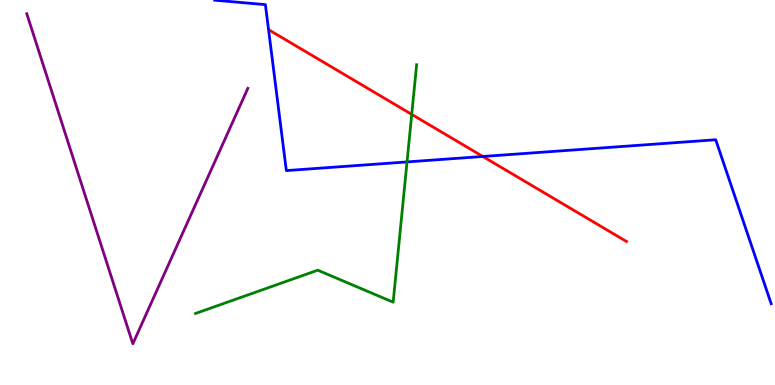[{'lines': ['blue', 'red'], 'intersections': [{'x': 6.23, 'y': 5.94}]}, {'lines': ['green', 'red'], 'intersections': [{'x': 5.31, 'y': 7.03}]}, {'lines': ['purple', 'red'], 'intersections': []}, {'lines': ['blue', 'green'], 'intersections': [{'x': 5.25, 'y': 5.79}]}, {'lines': ['blue', 'purple'], 'intersections': []}, {'lines': ['green', 'purple'], 'intersections': []}]